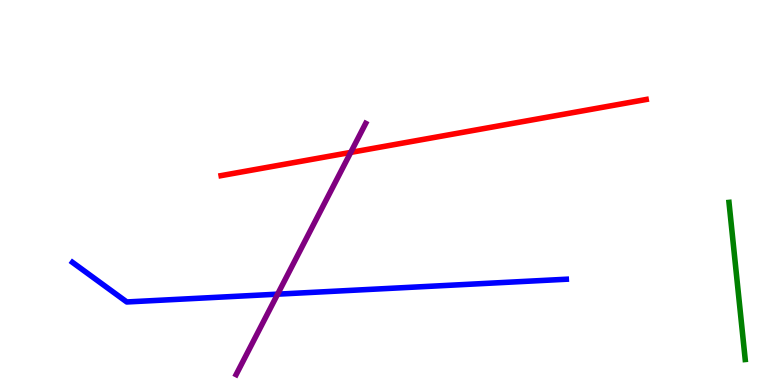[{'lines': ['blue', 'red'], 'intersections': []}, {'lines': ['green', 'red'], 'intersections': []}, {'lines': ['purple', 'red'], 'intersections': [{'x': 4.53, 'y': 6.04}]}, {'lines': ['blue', 'green'], 'intersections': []}, {'lines': ['blue', 'purple'], 'intersections': [{'x': 3.58, 'y': 2.36}]}, {'lines': ['green', 'purple'], 'intersections': []}]